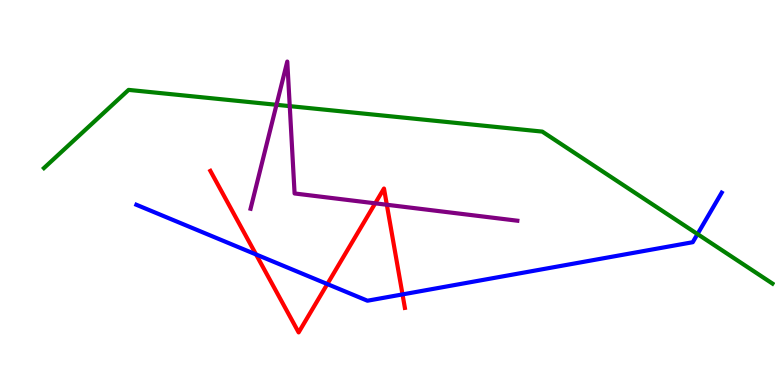[{'lines': ['blue', 'red'], 'intersections': [{'x': 3.3, 'y': 3.39}, {'x': 4.22, 'y': 2.62}, {'x': 5.19, 'y': 2.35}]}, {'lines': ['green', 'red'], 'intersections': []}, {'lines': ['purple', 'red'], 'intersections': [{'x': 4.84, 'y': 4.72}, {'x': 4.99, 'y': 4.68}]}, {'lines': ['blue', 'green'], 'intersections': [{'x': 9.0, 'y': 3.92}]}, {'lines': ['blue', 'purple'], 'intersections': []}, {'lines': ['green', 'purple'], 'intersections': [{'x': 3.57, 'y': 7.28}, {'x': 3.74, 'y': 7.24}]}]